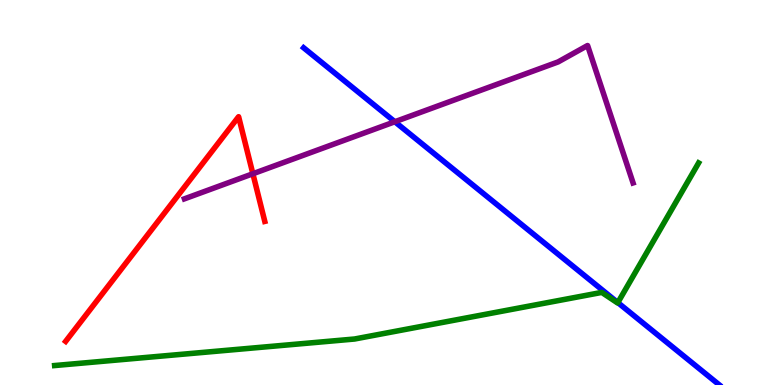[{'lines': ['blue', 'red'], 'intersections': []}, {'lines': ['green', 'red'], 'intersections': []}, {'lines': ['purple', 'red'], 'intersections': [{'x': 3.26, 'y': 5.49}]}, {'lines': ['blue', 'green'], 'intersections': [{'x': 7.97, 'y': 2.14}]}, {'lines': ['blue', 'purple'], 'intersections': [{'x': 5.09, 'y': 6.84}]}, {'lines': ['green', 'purple'], 'intersections': []}]